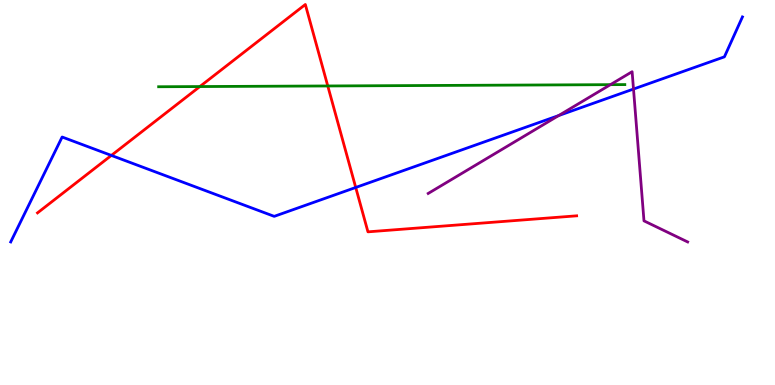[{'lines': ['blue', 'red'], 'intersections': [{'x': 1.44, 'y': 5.96}, {'x': 4.59, 'y': 5.13}]}, {'lines': ['green', 'red'], 'intersections': [{'x': 2.58, 'y': 7.75}, {'x': 4.23, 'y': 7.77}]}, {'lines': ['purple', 'red'], 'intersections': []}, {'lines': ['blue', 'green'], 'intersections': []}, {'lines': ['blue', 'purple'], 'intersections': [{'x': 7.21, 'y': 7.0}, {'x': 8.17, 'y': 7.69}]}, {'lines': ['green', 'purple'], 'intersections': [{'x': 7.88, 'y': 7.8}]}]